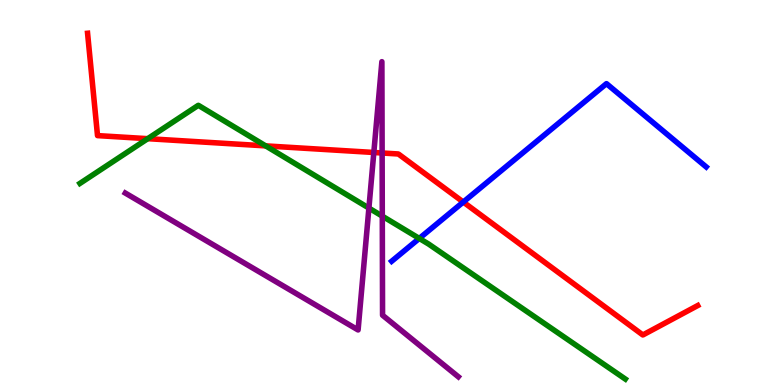[{'lines': ['blue', 'red'], 'intersections': [{'x': 5.98, 'y': 4.75}]}, {'lines': ['green', 'red'], 'intersections': [{'x': 1.91, 'y': 6.4}, {'x': 3.43, 'y': 6.21}]}, {'lines': ['purple', 'red'], 'intersections': [{'x': 4.82, 'y': 6.04}, {'x': 4.93, 'y': 6.03}]}, {'lines': ['blue', 'green'], 'intersections': [{'x': 5.41, 'y': 3.81}]}, {'lines': ['blue', 'purple'], 'intersections': []}, {'lines': ['green', 'purple'], 'intersections': [{'x': 4.76, 'y': 4.6}, {'x': 4.93, 'y': 4.39}]}]